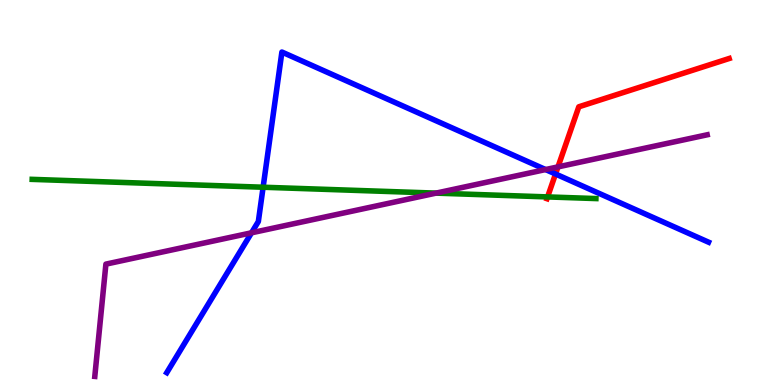[{'lines': ['blue', 'red'], 'intersections': [{'x': 7.17, 'y': 5.48}]}, {'lines': ['green', 'red'], 'intersections': [{'x': 7.07, 'y': 4.89}]}, {'lines': ['purple', 'red'], 'intersections': [{'x': 7.2, 'y': 5.67}]}, {'lines': ['blue', 'green'], 'intersections': [{'x': 3.39, 'y': 5.14}]}, {'lines': ['blue', 'purple'], 'intersections': [{'x': 3.25, 'y': 3.95}, {'x': 7.04, 'y': 5.6}]}, {'lines': ['green', 'purple'], 'intersections': [{'x': 5.63, 'y': 4.98}]}]